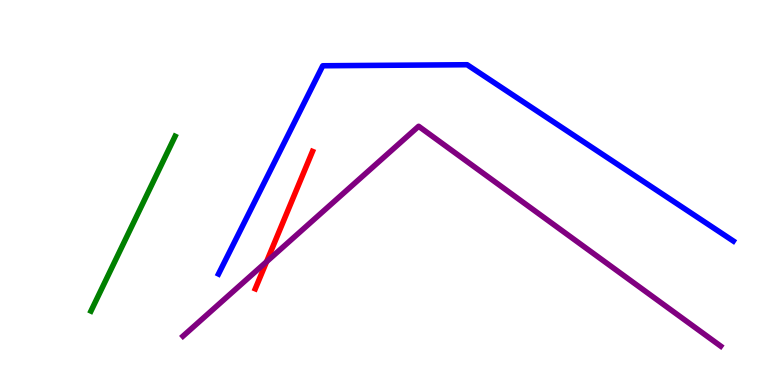[{'lines': ['blue', 'red'], 'intersections': []}, {'lines': ['green', 'red'], 'intersections': []}, {'lines': ['purple', 'red'], 'intersections': [{'x': 3.44, 'y': 3.2}]}, {'lines': ['blue', 'green'], 'intersections': []}, {'lines': ['blue', 'purple'], 'intersections': []}, {'lines': ['green', 'purple'], 'intersections': []}]